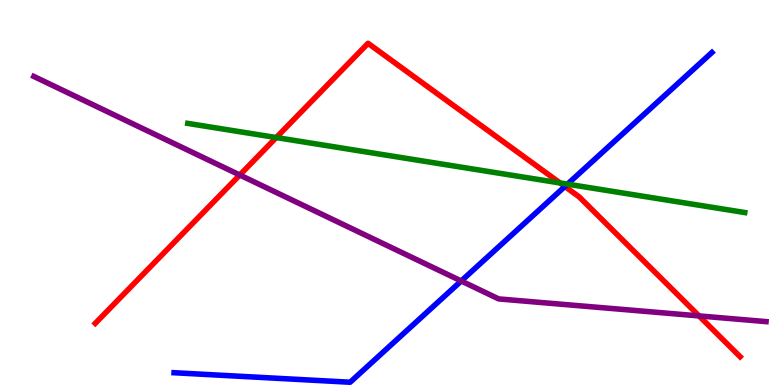[{'lines': ['blue', 'red'], 'intersections': [{'x': 7.29, 'y': 5.16}]}, {'lines': ['green', 'red'], 'intersections': [{'x': 3.56, 'y': 6.43}, {'x': 7.23, 'y': 5.25}]}, {'lines': ['purple', 'red'], 'intersections': [{'x': 3.09, 'y': 5.45}, {'x': 9.02, 'y': 1.79}]}, {'lines': ['blue', 'green'], 'intersections': [{'x': 7.32, 'y': 5.22}]}, {'lines': ['blue', 'purple'], 'intersections': [{'x': 5.95, 'y': 2.7}]}, {'lines': ['green', 'purple'], 'intersections': []}]